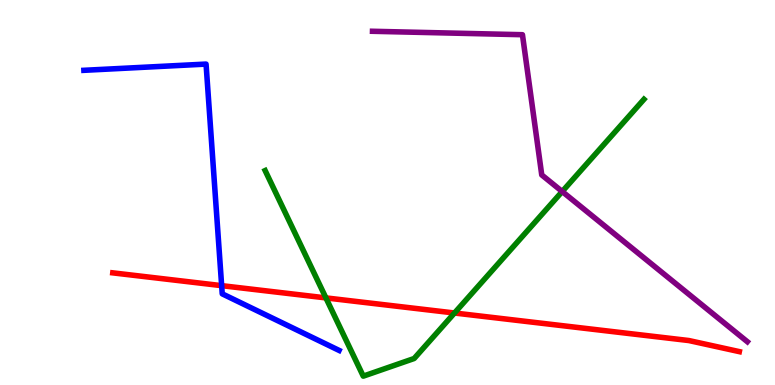[{'lines': ['blue', 'red'], 'intersections': [{'x': 2.86, 'y': 2.58}]}, {'lines': ['green', 'red'], 'intersections': [{'x': 4.21, 'y': 2.26}, {'x': 5.86, 'y': 1.87}]}, {'lines': ['purple', 'red'], 'intersections': []}, {'lines': ['blue', 'green'], 'intersections': []}, {'lines': ['blue', 'purple'], 'intersections': []}, {'lines': ['green', 'purple'], 'intersections': [{'x': 7.25, 'y': 5.03}]}]